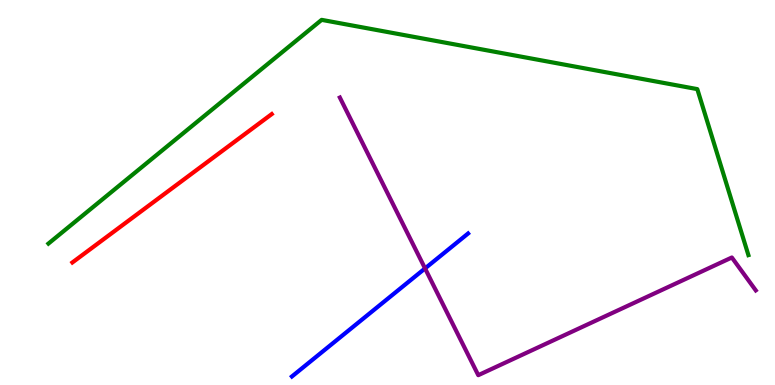[{'lines': ['blue', 'red'], 'intersections': []}, {'lines': ['green', 'red'], 'intersections': []}, {'lines': ['purple', 'red'], 'intersections': []}, {'lines': ['blue', 'green'], 'intersections': []}, {'lines': ['blue', 'purple'], 'intersections': [{'x': 5.48, 'y': 3.03}]}, {'lines': ['green', 'purple'], 'intersections': []}]